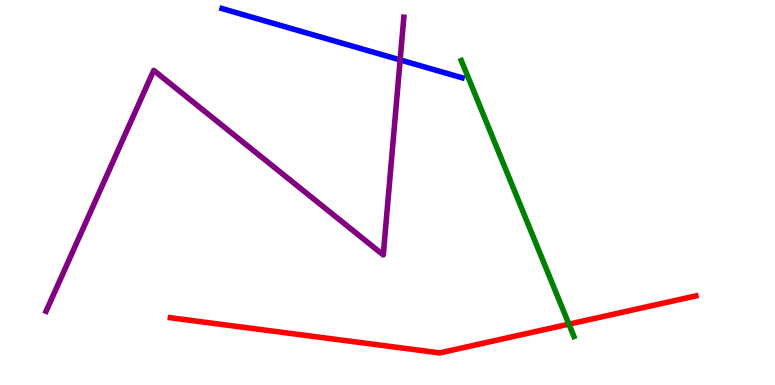[{'lines': ['blue', 'red'], 'intersections': []}, {'lines': ['green', 'red'], 'intersections': [{'x': 7.34, 'y': 1.58}]}, {'lines': ['purple', 'red'], 'intersections': []}, {'lines': ['blue', 'green'], 'intersections': []}, {'lines': ['blue', 'purple'], 'intersections': [{'x': 5.16, 'y': 8.44}]}, {'lines': ['green', 'purple'], 'intersections': []}]